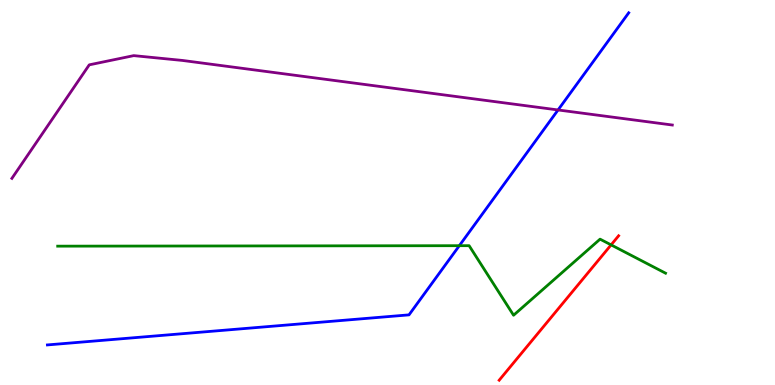[{'lines': ['blue', 'red'], 'intersections': []}, {'lines': ['green', 'red'], 'intersections': [{'x': 7.89, 'y': 3.64}]}, {'lines': ['purple', 'red'], 'intersections': []}, {'lines': ['blue', 'green'], 'intersections': [{'x': 5.93, 'y': 3.62}]}, {'lines': ['blue', 'purple'], 'intersections': [{'x': 7.2, 'y': 7.14}]}, {'lines': ['green', 'purple'], 'intersections': []}]